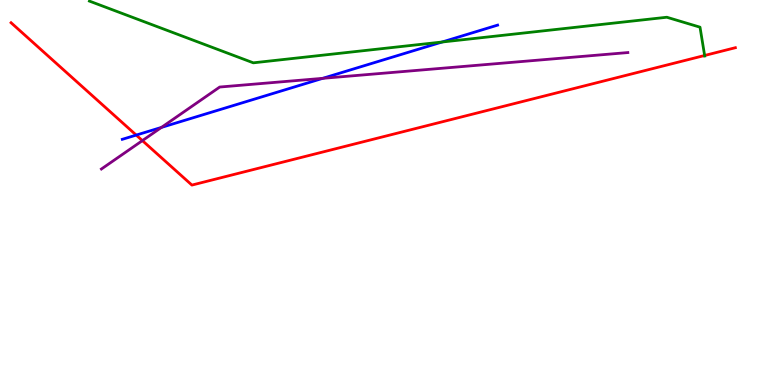[{'lines': ['blue', 'red'], 'intersections': [{'x': 1.76, 'y': 6.49}]}, {'lines': ['green', 'red'], 'intersections': [{'x': 9.09, 'y': 8.56}]}, {'lines': ['purple', 'red'], 'intersections': [{'x': 1.84, 'y': 6.35}]}, {'lines': ['blue', 'green'], 'intersections': [{'x': 5.7, 'y': 8.91}]}, {'lines': ['blue', 'purple'], 'intersections': [{'x': 2.08, 'y': 6.69}, {'x': 4.16, 'y': 7.97}]}, {'lines': ['green', 'purple'], 'intersections': []}]